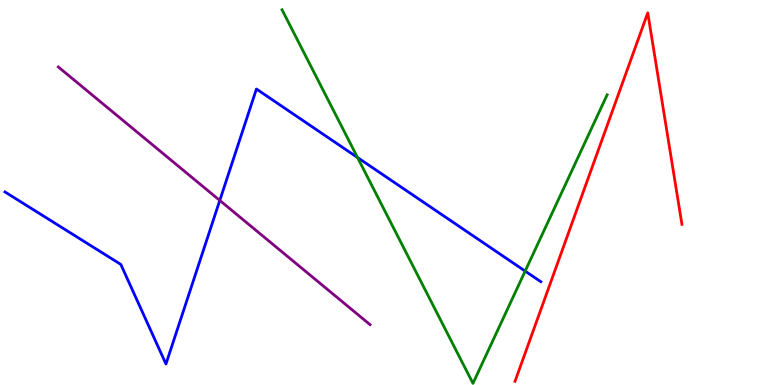[{'lines': ['blue', 'red'], 'intersections': []}, {'lines': ['green', 'red'], 'intersections': []}, {'lines': ['purple', 'red'], 'intersections': []}, {'lines': ['blue', 'green'], 'intersections': [{'x': 4.61, 'y': 5.91}, {'x': 6.78, 'y': 2.96}]}, {'lines': ['blue', 'purple'], 'intersections': [{'x': 2.84, 'y': 4.79}]}, {'lines': ['green', 'purple'], 'intersections': []}]